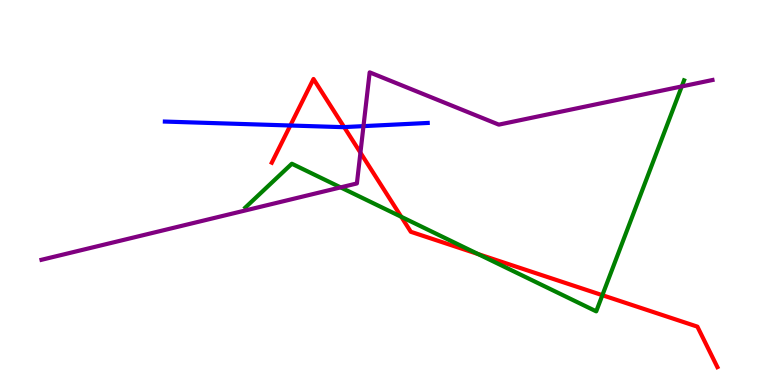[{'lines': ['blue', 'red'], 'intersections': [{'x': 3.75, 'y': 6.74}, {'x': 4.44, 'y': 6.7}]}, {'lines': ['green', 'red'], 'intersections': [{'x': 5.18, 'y': 4.37}, {'x': 6.17, 'y': 3.4}, {'x': 7.77, 'y': 2.33}]}, {'lines': ['purple', 'red'], 'intersections': [{'x': 4.65, 'y': 6.03}]}, {'lines': ['blue', 'green'], 'intersections': []}, {'lines': ['blue', 'purple'], 'intersections': [{'x': 4.69, 'y': 6.72}]}, {'lines': ['green', 'purple'], 'intersections': [{'x': 4.39, 'y': 5.13}, {'x': 8.8, 'y': 7.76}]}]